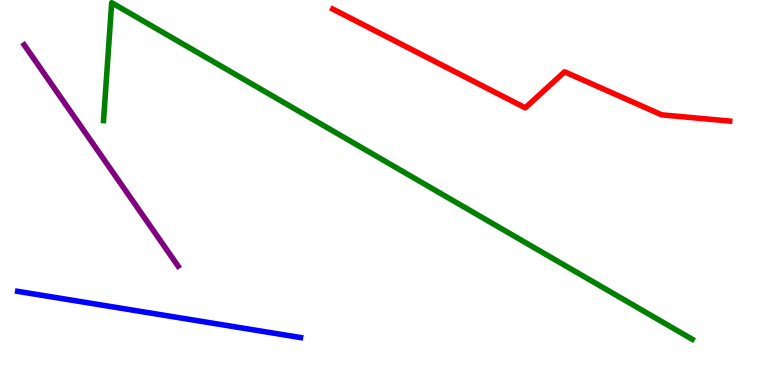[{'lines': ['blue', 'red'], 'intersections': []}, {'lines': ['green', 'red'], 'intersections': []}, {'lines': ['purple', 'red'], 'intersections': []}, {'lines': ['blue', 'green'], 'intersections': []}, {'lines': ['blue', 'purple'], 'intersections': []}, {'lines': ['green', 'purple'], 'intersections': []}]